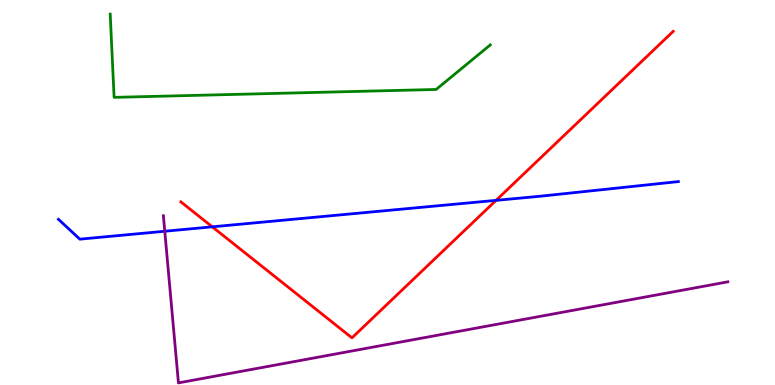[{'lines': ['blue', 'red'], 'intersections': [{'x': 2.74, 'y': 4.11}, {'x': 6.4, 'y': 4.8}]}, {'lines': ['green', 'red'], 'intersections': []}, {'lines': ['purple', 'red'], 'intersections': []}, {'lines': ['blue', 'green'], 'intersections': []}, {'lines': ['blue', 'purple'], 'intersections': [{'x': 2.13, 'y': 3.99}]}, {'lines': ['green', 'purple'], 'intersections': []}]